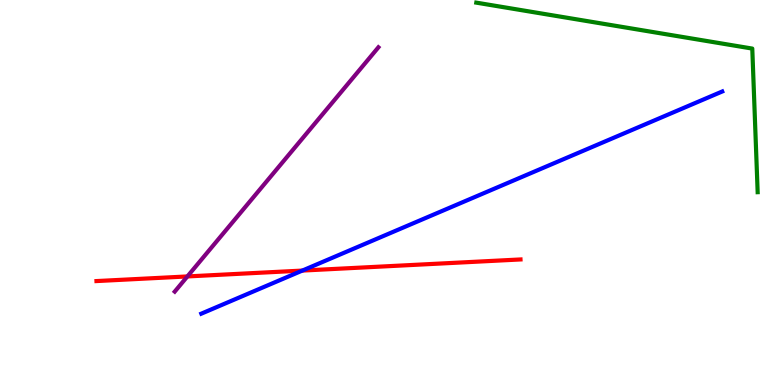[{'lines': ['blue', 'red'], 'intersections': [{'x': 3.9, 'y': 2.97}]}, {'lines': ['green', 'red'], 'intersections': []}, {'lines': ['purple', 'red'], 'intersections': [{'x': 2.42, 'y': 2.82}]}, {'lines': ['blue', 'green'], 'intersections': []}, {'lines': ['blue', 'purple'], 'intersections': []}, {'lines': ['green', 'purple'], 'intersections': []}]